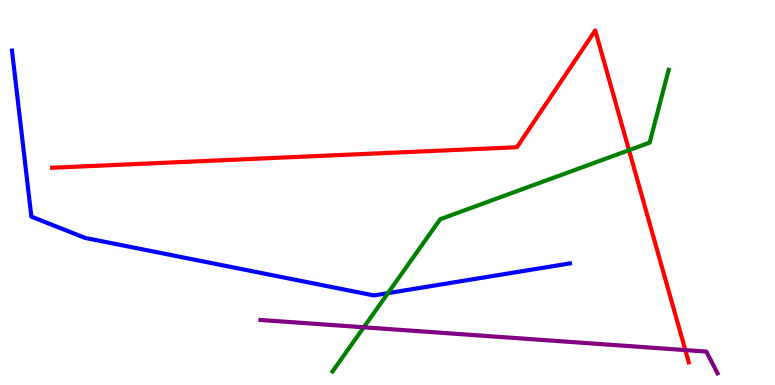[{'lines': ['blue', 'red'], 'intersections': []}, {'lines': ['green', 'red'], 'intersections': [{'x': 8.12, 'y': 6.1}]}, {'lines': ['purple', 'red'], 'intersections': [{'x': 8.84, 'y': 0.907}]}, {'lines': ['blue', 'green'], 'intersections': [{'x': 5.01, 'y': 2.39}]}, {'lines': ['blue', 'purple'], 'intersections': []}, {'lines': ['green', 'purple'], 'intersections': [{'x': 4.69, 'y': 1.5}]}]